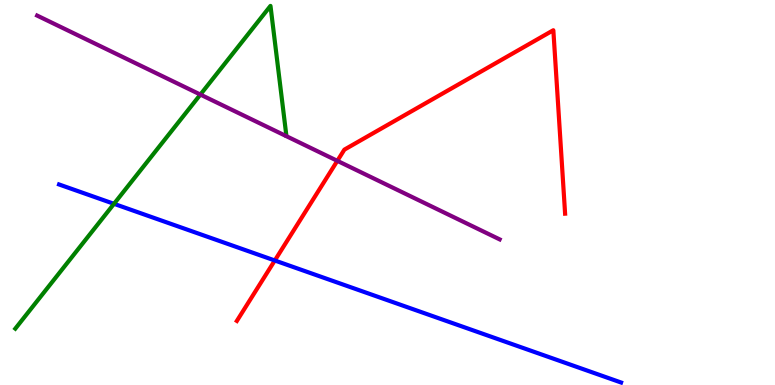[{'lines': ['blue', 'red'], 'intersections': [{'x': 3.55, 'y': 3.23}]}, {'lines': ['green', 'red'], 'intersections': []}, {'lines': ['purple', 'red'], 'intersections': [{'x': 4.35, 'y': 5.82}]}, {'lines': ['blue', 'green'], 'intersections': [{'x': 1.47, 'y': 4.71}]}, {'lines': ['blue', 'purple'], 'intersections': []}, {'lines': ['green', 'purple'], 'intersections': [{'x': 2.59, 'y': 7.54}]}]